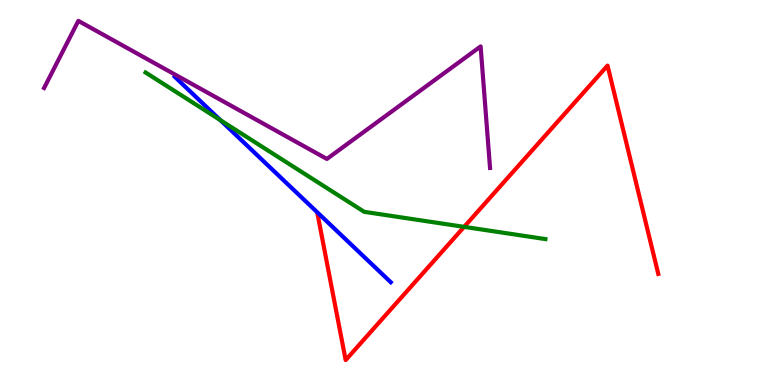[{'lines': ['blue', 'red'], 'intersections': []}, {'lines': ['green', 'red'], 'intersections': [{'x': 5.99, 'y': 4.11}]}, {'lines': ['purple', 'red'], 'intersections': []}, {'lines': ['blue', 'green'], 'intersections': [{'x': 2.84, 'y': 6.88}]}, {'lines': ['blue', 'purple'], 'intersections': []}, {'lines': ['green', 'purple'], 'intersections': []}]